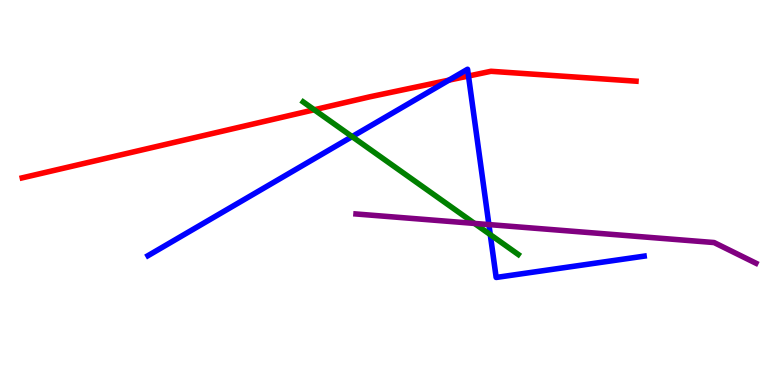[{'lines': ['blue', 'red'], 'intersections': [{'x': 5.79, 'y': 7.92}, {'x': 6.05, 'y': 8.03}]}, {'lines': ['green', 'red'], 'intersections': [{'x': 4.05, 'y': 7.15}]}, {'lines': ['purple', 'red'], 'intersections': []}, {'lines': ['blue', 'green'], 'intersections': [{'x': 4.54, 'y': 6.45}, {'x': 6.33, 'y': 3.91}]}, {'lines': ['blue', 'purple'], 'intersections': [{'x': 6.31, 'y': 4.17}]}, {'lines': ['green', 'purple'], 'intersections': [{'x': 6.12, 'y': 4.2}]}]